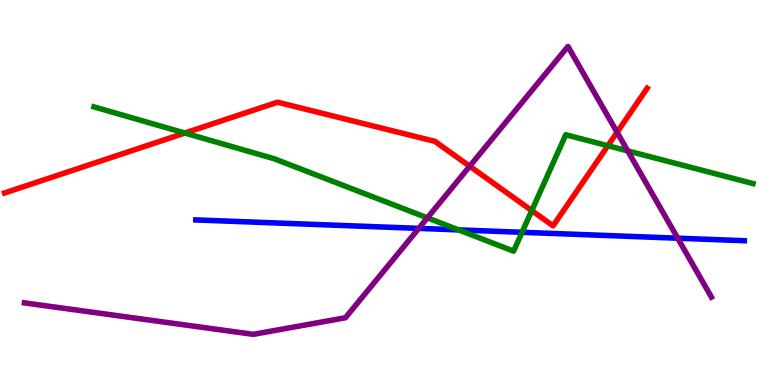[{'lines': ['blue', 'red'], 'intersections': []}, {'lines': ['green', 'red'], 'intersections': [{'x': 2.39, 'y': 6.54}, {'x': 6.86, 'y': 4.53}, {'x': 7.84, 'y': 6.21}]}, {'lines': ['purple', 'red'], 'intersections': [{'x': 6.06, 'y': 5.68}, {'x': 7.96, 'y': 6.56}]}, {'lines': ['blue', 'green'], 'intersections': [{'x': 5.92, 'y': 4.03}, {'x': 6.74, 'y': 3.97}]}, {'lines': ['blue', 'purple'], 'intersections': [{'x': 5.4, 'y': 4.07}, {'x': 8.74, 'y': 3.81}]}, {'lines': ['green', 'purple'], 'intersections': [{'x': 5.51, 'y': 4.34}, {'x': 8.1, 'y': 6.08}]}]